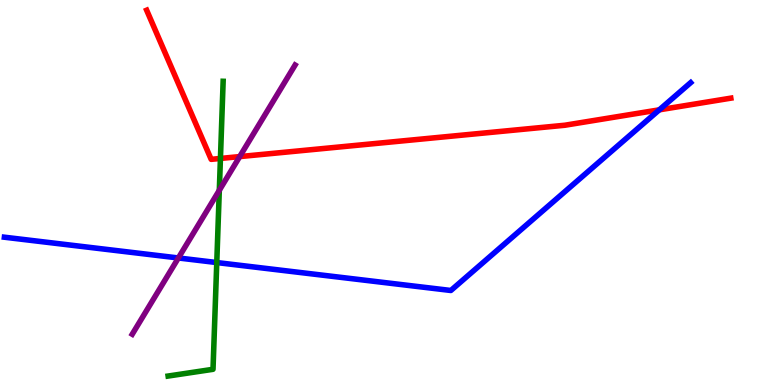[{'lines': ['blue', 'red'], 'intersections': [{'x': 8.51, 'y': 7.15}]}, {'lines': ['green', 'red'], 'intersections': [{'x': 2.84, 'y': 5.88}]}, {'lines': ['purple', 'red'], 'intersections': [{'x': 3.09, 'y': 5.93}]}, {'lines': ['blue', 'green'], 'intersections': [{'x': 2.8, 'y': 3.18}]}, {'lines': ['blue', 'purple'], 'intersections': [{'x': 2.3, 'y': 3.3}]}, {'lines': ['green', 'purple'], 'intersections': [{'x': 2.83, 'y': 5.06}]}]